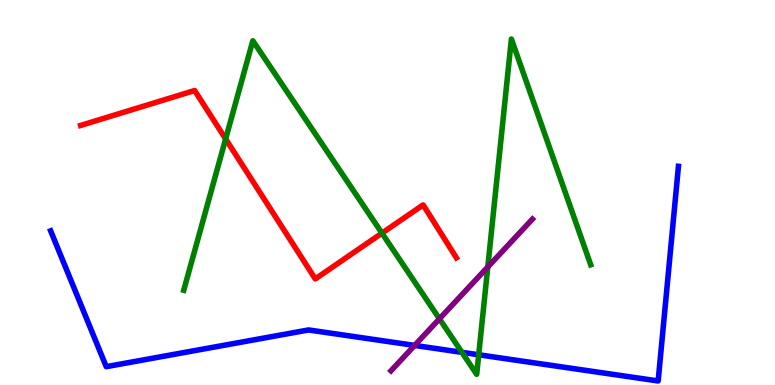[{'lines': ['blue', 'red'], 'intersections': []}, {'lines': ['green', 'red'], 'intersections': [{'x': 2.91, 'y': 6.39}, {'x': 4.93, 'y': 3.94}]}, {'lines': ['purple', 'red'], 'intersections': []}, {'lines': ['blue', 'green'], 'intersections': [{'x': 5.96, 'y': 0.849}, {'x': 6.18, 'y': 0.785}]}, {'lines': ['blue', 'purple'], 'intersections': [{'x': 5.35, 'y': 1.03}]}, {'lines': ['green', 'purple'], 'intersections': [{'x': 5.67, 'y': 1.72}, {'x': 6.29, 'y': 3.07}]}]